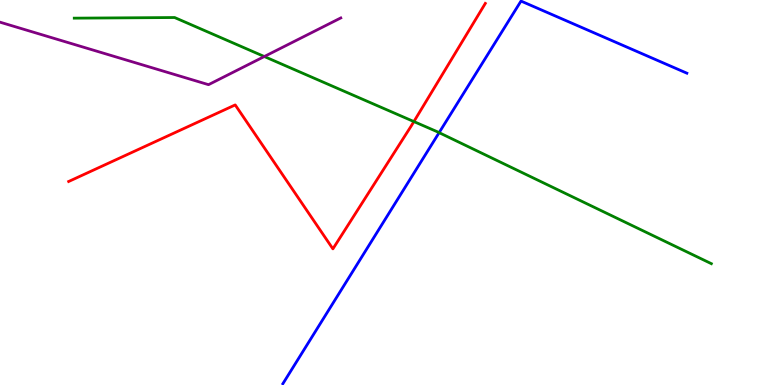[{'lines': ['blue', 'red'], 'intersections': []}, {'lines': ['green', 'red'], 'intersections': [{'x': 5.34, 'y': 6.84}]}, {'lines': ['purple', 'red'], 'intersections': []}, {'lines': ['blue', 'green'], 'intersections': [{'x': 5.67, 'y': 6.55}]}, {'lines': ['blue', 'purple'], 'intersections': []}, {'lines': ['green', 'purple'], 'intersections': [{'x': 3.41, 'y': 8.53}]}]